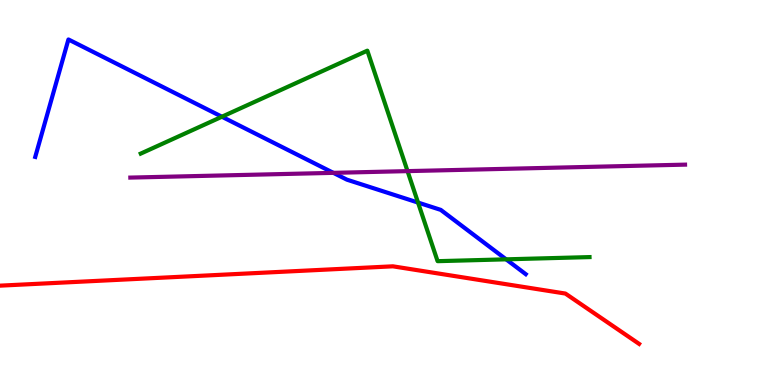[{'lines': ['blue', 'red'], 'intersections': []}, {'lines': ['green', 'red'], 'intersections': []}, {'lines': ['purple', 'red'], 'intersections': []}, {'lines': ['blue', 'green'], 'intersections': [{'x': 2.86, 'y': 6.97}, {'x': 5.39, 'y': 4.74}, {'x': 6.53, 'y': 3.26}]}, {'lines': ['blue', 'purple'], 'intersections': [{'x': 4.3, 'y': 5.51}]}, {'lines': ['green', 'purple'], 'intersections': [{'x': 5.26, 'y': 5.56}]}]